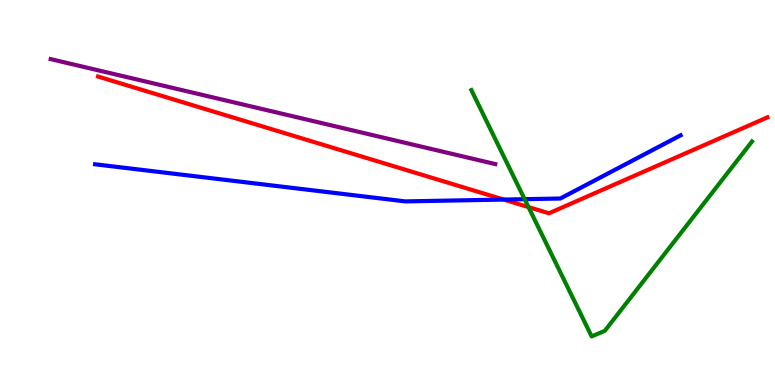[{'lines': ['blue', 'red'], 'intersections': [{'x': 6.5, 'y': 4.82}]}, {'lines': ['green', 'red'], 'intersections': [{'x': 6.82, 'y': 4.62}]}, {'lines': ['purple', 'red'], 'intersections': []}, {'lines': ['blue', 'green'], 'intersections': [{'x': 6.77, 'y': 4.83}]}, {'lines': ['blue', 'purple'], 'intersections': []}, {'lines': ['green', 'purple'], 'intersections': []}]